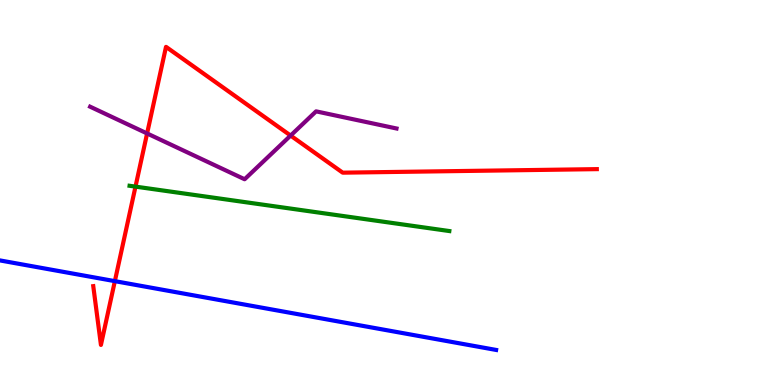[{'lines': ['blue', 'red'], 'intersections': [{'x': 1.48, 'y': 2.7}]}, {'lines': ['green', 'red'], 'intersections': [{'x': 1.75, 'y': 5.15}]}, {'lines': ['purple', 'red'], 'intersections': [{'x': 1.9, 'y': 6.53}, {'x': 3.75, 'y': 6.48}]}, {'lines': ['blue', 'green'], 'intersections': []}, {'lines': ['blue', 'purple'], 'intersections': []}, {'lines': ['green', 'purple'], 'intersections': []}]